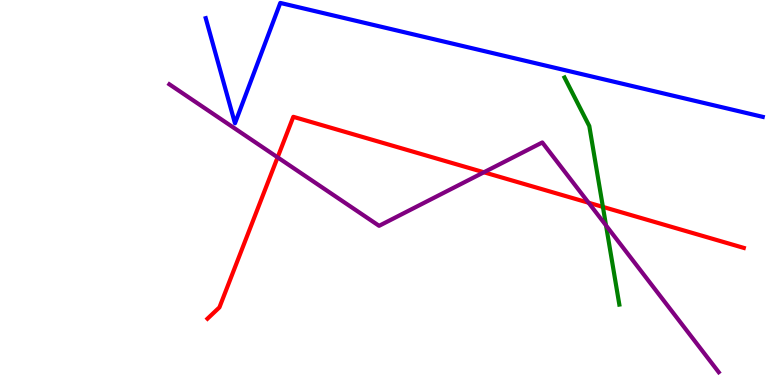[{'lines': ['blue', 'red'], 'intersections': []}, {'lines': ['green', 'red'], 'intersections': [{'x': 7.78, 'y': 4.63}]}, {'lines': ['purple', 'red'], 'intersections': [{'x': 3.58, 'y': 5.91}, {'x': 6.24, 'y': 5.53}, {'x': 7.59, 'y': 4.73}]}, {'lines': ['blue', 'green'], 'intersections': []}, {'lines': ['blue', 'purple'], 'intersections': []}, {'lines': ['green', 'purple'], 'intersections': [{'x': 7.82, 'y': 4.14}]}]